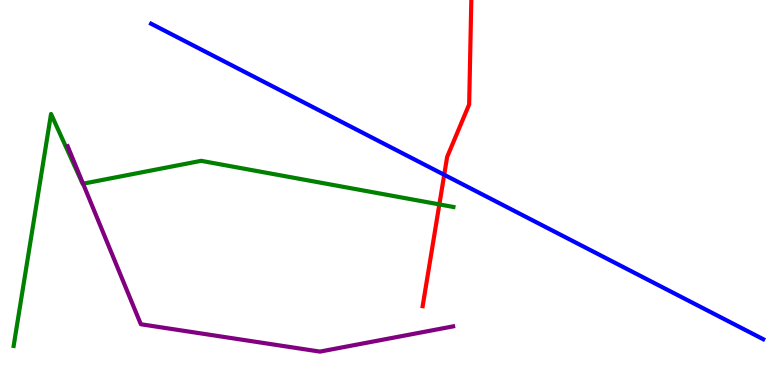[{'lines': ['blue', 'red'], 'intersections': [{'x': 5.73, 'y': 5.46}]}, {'lines': ['green', 'red'], 'intersections': [{'x': 5.67, 'y': 4.69}]}, {'lines': ['purple', 'red'], 'intersections': []}, {'lines': ['blue', 'green'], 'intersections': []}, {'lines': ['blue', 'purple'], 'intersections': []}, {'lines': ['green', 'purple'], 'intersections': [{'x': 1.07, 'y': 5.23}]}]